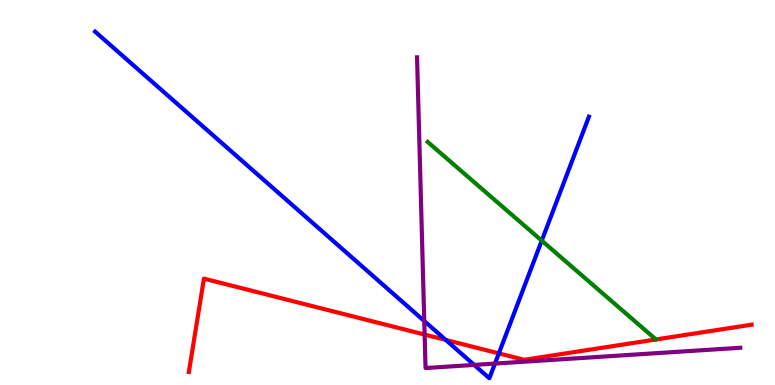[{'lines': ['blue', 'red'], 'intersections': [{'x': 5.75, 'y': 1.17}, {'x': 6.44, 'y': 0.821}]}, {'lines': ['green', 'red'], 'intersections': []}, {'lines': ['purple', 'red'], 'intersections': [{'x': 5.48, 'y': 1.31}]}, {'lines': ['blue', 'green'], 'intersections': [{'x': 6.99, 'y': 3.75}]}, {'lines': ['blue', 'purple'], 'intersections': [{'x': 5.47, 'y': 1.66}, {'x': 6.12, 'y': 0.522}, {'x': 6.39, 'y': 0.557}]}, {'lines': ['green', 'purple'], 'intersections': []}]